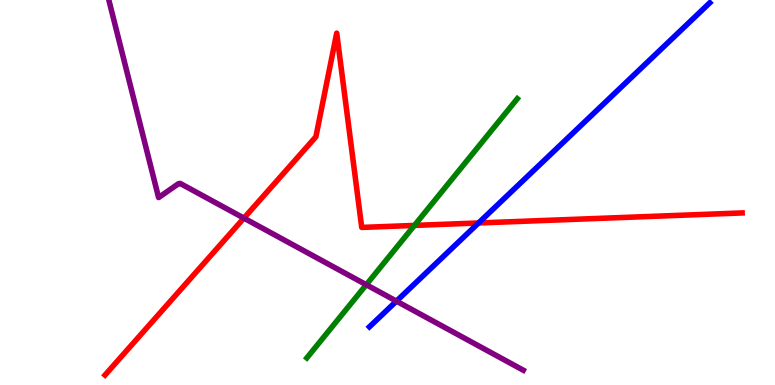[{'lines': ['blue', 'red'], 'intersections': [{'x': 6.17, 'y': 4.21}]}, {'lines': ['green', 'red'], 'intersections': [{'x': 5.35, 'y': 4.14}]}, {'lines': ['purple', 'red'], 'intersections': [{'x': 3.15, 'y': 4.33}]}, {'lines': ['blue', 'green'], 'intersections': []}, {'lines': ['blue', 'purple'], 'intersections': [{'x': 5.12, 'y': 2.18}]}, {'lines': ['green', 'purple'], 'intersections': [{'x': 4.73, 'y': 2.6}]}]